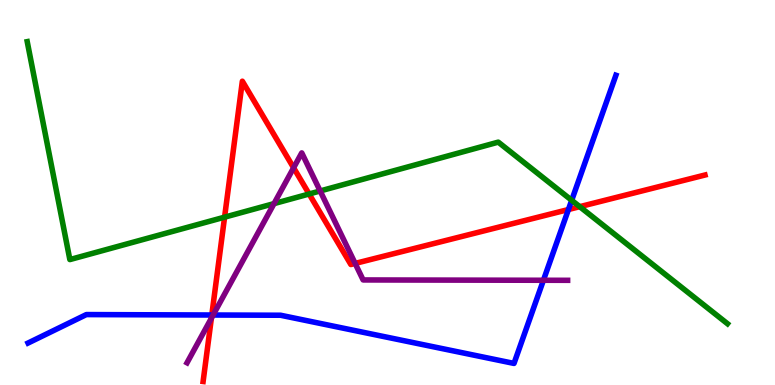[{'lines': ['blue', 'red'], 'intersections': [{'x': 2.73, 'y': 1.82}, {'x': 7.33, 'y': 4.56}]}, {'lines': ['green', 'red'], 'intersections': [{'x': 2.9, 'y': 4.36}, {'x': 3.99, 'y': 4.96}, {'x': 7.48, 'y': 4.63}]}, {'lines': ['purple', 'red'], 'intersections': [{'x': 2.73, 'y': 1.73}, {'x': 3.79, 'y': 5.64}, {'x': 4.58, 'y': 3.16}]}, {'lines': ['blue', 'green'], 'intersections': [{'x': 7.38, 'y': 4.8}]}, {'lines': ['blue', 'purple'], 'intersections': [{'x': 2.75, 'y': 1.82}, {'x': 7.01, 'y': 2.72}]}, {'lines': ['green', 'purple'], 'intersections': [{'x': 3.54, 'y': 4.71}, {'x': 4.13, 'y': 5.04}]}]